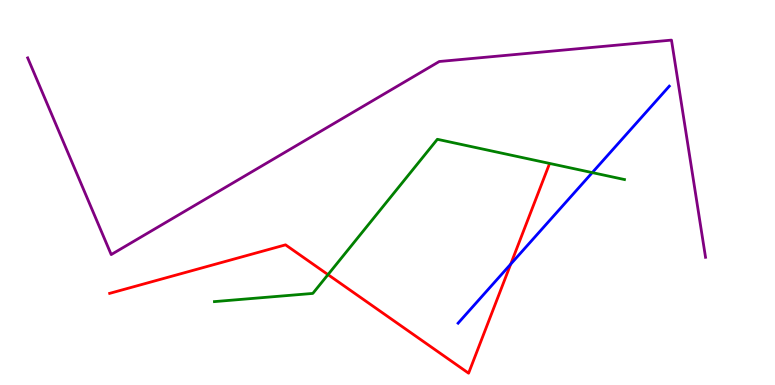[{'lines': ['blue', 'red'], 'intersections': [{'x': 6.59, 'y': 3.14}]}, {'lines': ['green', 'red'], 'intersections': [{'x': 4.23, 'y': 2.87}]}, {'lines': ['purple', 'red'], 'intersections': []}, {'lines': ['blue', 'green'], 'intersections': [{'x': 7.64, 'y': 5.52}]}, {'lines': ['blue', 'purple'], 'intersections': []}, {'lines': ['green', 'purple'], 'intersections': []}]